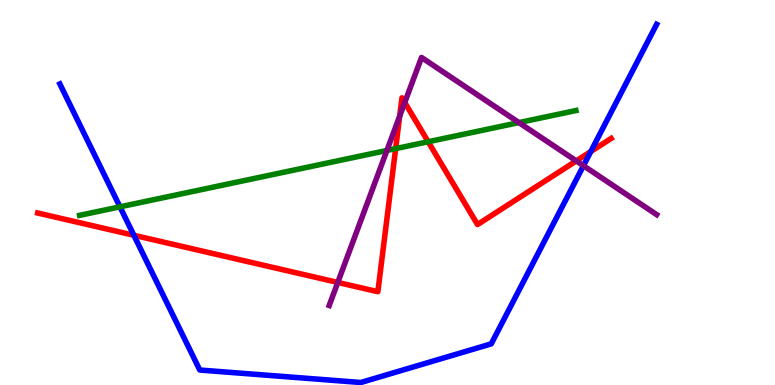[{'lines': ['blue', 'red'], 'intersections': [{'x': 1.73, 'y': 3.89}, {'x': 7.62, 'y': 6.06}]}, {'lines': ['green', 'red'], 'intersections': [{'x': 5.11, 'y': 6.14}, {'x': 5.52, 'y': 6.32}]}, {'lines': ['purple', 'red'], 'intersections': [{'x': 4.36, 'y': 2.66}, {'x': 5.16, 'y': 6.98}, {'x': 5.22, 'y': 7.34}, {'x': 7.44, 'y': 5.82}]}, {'lines': ['blue', 'green'], 'intersections': [{'x': 1.55, 'y': 4.63}]}, {'lines': ['blue', 'purple'], 'intersections': [{'x': 7.53, 'y': 5.7}]}, {'lines': ['green', 'purple'], 'intersections': [{'x': 4.99, 'y': 6.09}, {'x': 6.7, 'y': 6.82}]}]